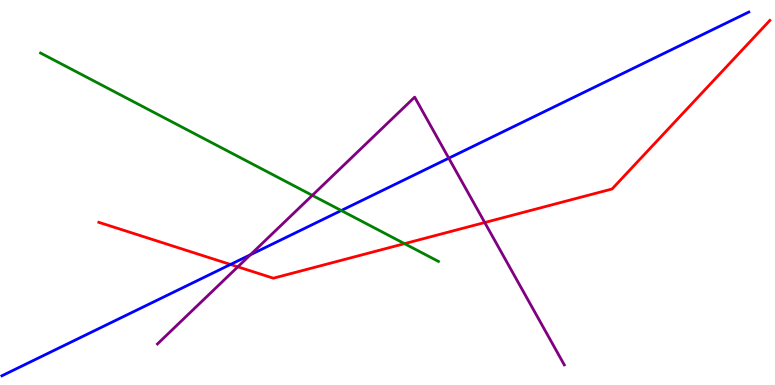[{'lines': ['blue', 'red'], 'intersections': [{'x': 2.97, 'y': 3.13}]}, {'lines': ['green', 'red'], 'intersections': [{'x': 5.22, 'y': 3.67}]}, {'lines': ['purple', 'red'], 'intersections': [{'x': 3.07, 'y': 3.07}, {'x': 6.25, 'y': 4.22}]}, {'lines': ['blue', 'green'], 'intersections': [{'x': 4.4, 'y': 4.53}]}, {'lines': ['blue', 'purple'], 'intersections': [{'x': 3.23, 'y': 3.38}, {'x': 5.79, 'y': 5.89}]}, {'lines': ['green', 'purple'], 'intersections': [{'x': 4.03, 'y': 4.93}]}]